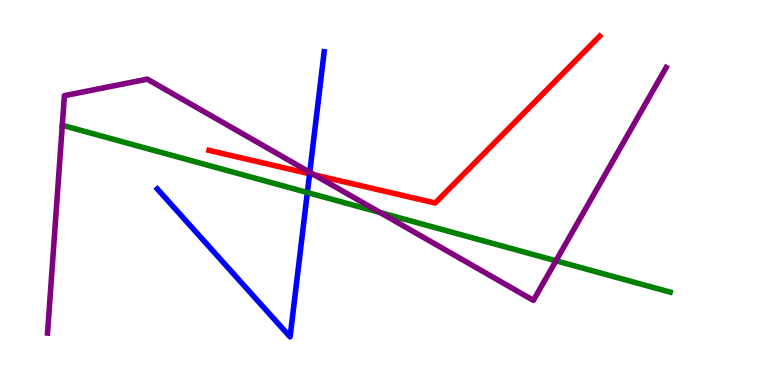[{'lines': ['blue', 'red'], 'intersections': [{'x': 3.99, 'y': 5.49}]}, {'lines': ['green', 'red'], 'intersections': []}, {'lines': ['purple', 'red'], 'intersections': [{'x': 4.06, 'y': 5.46}]}, {'lines': ['blue', 'green'], 'intersections': [{'x': 3.97, 'y': 5.0}]}, {'lines': ['blue', 'purple'], 'intersections': [{'x': 4.0, 'y': 5.53}]}, {'lines': ['green', 'purple'], 'intersections': [{'x': 0.804, 'y': 6.75}, {'x': 4.9, 'y': 4.48}, {'x': 7.17, 'y': 3.23}]}]